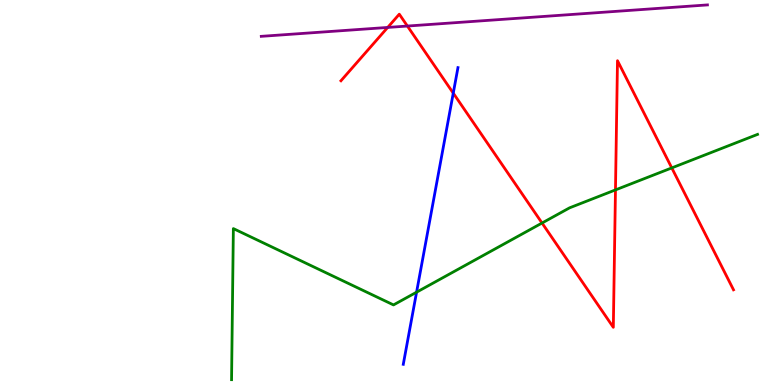[{'lines': ['blue', 'red'], 'intersections': [{'x': 5.85, 'y': 7.58}]}, {'lines': ['green', 'red'], 'intersections': [{'x': 6.99, 'y': 4.21}, {'x': 7.94, 'y': 5.07}, {'x': 8.67, 'y': 5.64}]}, {'lines': ['purple', 'red'], 'intersections': [{'x': 5.0, 'y': 9.29}, {'x': 5.26, 'y': 9.32}]}, {'lines': ['blue', 'green'], 'intersections': [{'x': 5.38, 'y': 2.41}]}, {'lines': ['blue', 'purple'], 'intersections': []}, {'lines': ['green', 'purple'], 'intersections': []}]